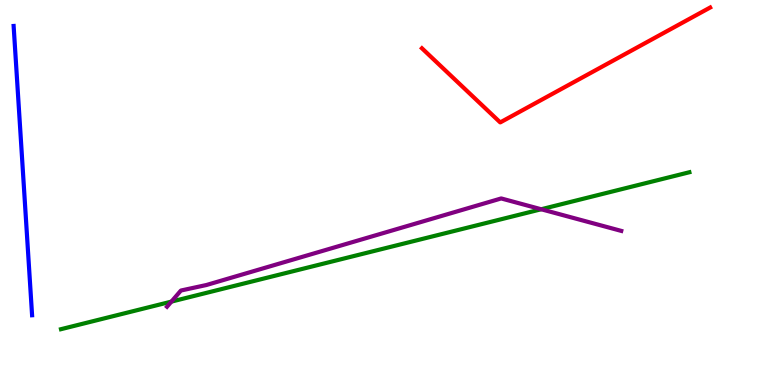[{'lines': ['blue', 'red'], 'intersections': []}, {'lines': ['green', 'red'], 'intersections': []}, {'lines': ['purple', 'red'], 'intersections': []}, {'lines': ['blue', 'green'], 'intersections': []}, {'lines': ['blue', 'purple'], 'intersections': []}, {'lines': ['green', 'purple'], 'intersections': [{'x': 2.21, 'y': 2.17}, {'x': 6.98, 'y': 4.56}]}]